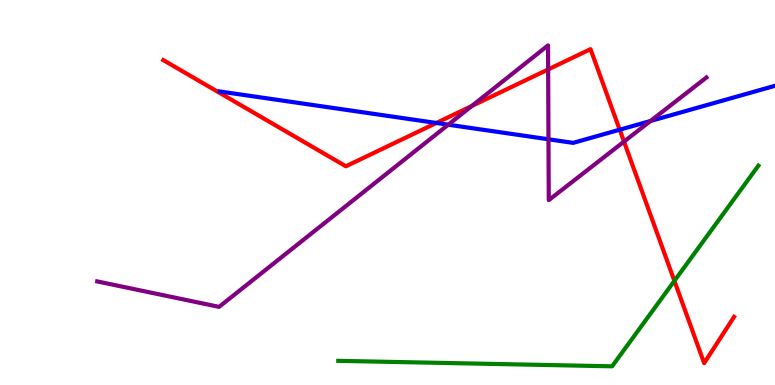[{'lines': ['blue', 'red'], 'intersections': [{'x': 5.63, 'y': 6.81}, {'x': 8.0, 'y': 6.63}]}, {'lines': ['green', 'red'], 'intersections': [{'x': 8.7, 'y': 2.7}]}, {'lines': ['purple', 'red'], 'intersections': [{'x': 6.09, 'y': 7.25}, {'x': 7.07, 'y': 8.2}, {'x': 8.05, 'y': 6.32}]}, {'lines': ['blue', 'green'], 'intersections': []}, {'lines': ['blue', 'purple'], 'intersections': [{'x': 5.78, 'y': 6.76}, {'x': 7.08, 'y': 6.38}, {'x': 8.39, 'y': 6.86}]}, {'lines': ['green', 'purple'], 'intersections': []}]